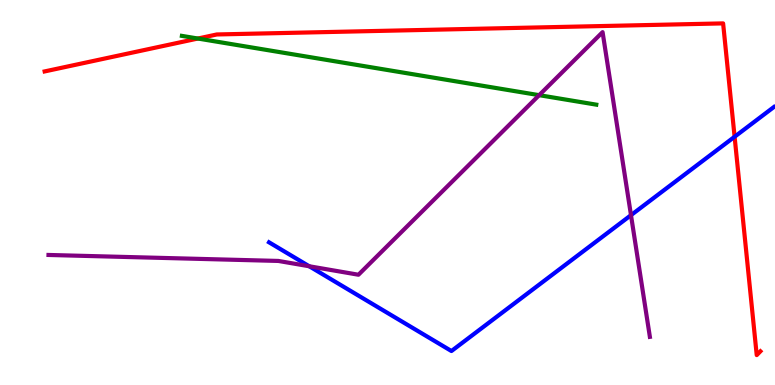[{'lines': ['blue', 'red'], 'intersections': [{'x': 9.48, 'y': 6.45}]}, {'lines': ['green', 'red'], 'intersections': [{'x': 2.55, 'y': 9.0}]}, {'lines': ['purple', 'red'], 'intersections': []}, {'lines': ['blue', 'green'], 'intersections': []}, {'lines': ['blue', 'purple'], 'intersections': [{'x': 3.99, 'y': 3.08}, {'x': 8.14, 'y': 4.41}]}, {'lines': ['green', 'purple'], 'intersections': [{'x': 6.96, 'y': 7.53}]}]